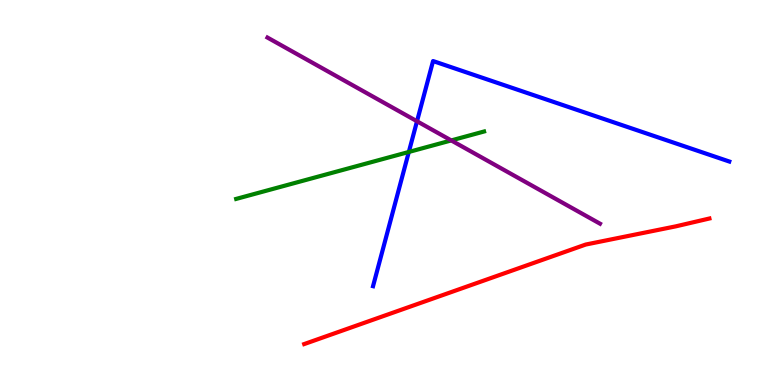[{'lines': ['blue', 'red'], 'intersections': []}, {'lines': ['green', 'red'], 'intersections': []}, {'lines': ['purple', 'red'], 'intersections': []}, {'lines': ['blue', 'green'], 'intersections': [{'x': 5.28, 'y': 6.05}]}, {'lines': ['blue', 'purple'], 'intersections': [{'x': 5.38, 'y': 6.85}]}, {'lines': ['green', 'purple'], 'intersections': [{'x': 5.82, 'y': 6.35}]}]